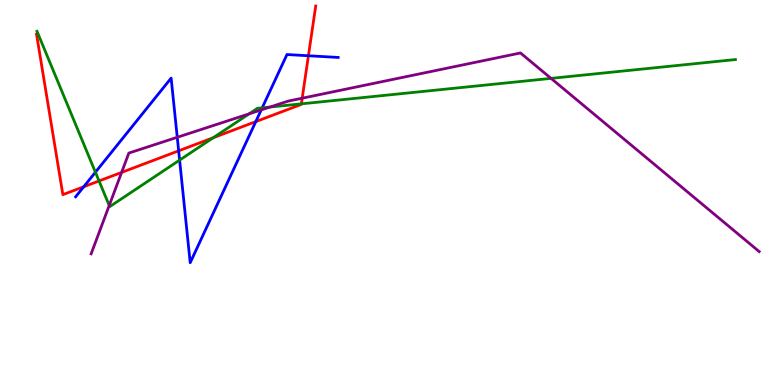[{'lines': ['blue', 'red'], 'intersections': [{'x': 1.08, 'y': 5.15}, {'x': 2.31, 'y': 6.08}, {'x': 3.3, 'y': 6.84}, {'x': 3.98, 'y': 8.55}]}, {'lines': ['green', 'red'], 'intersections': [{'x': 1.28, 'y': 5.3}, {'x': 2.75, 'y': 6.42}, {'x': 3.89, 'y': 7.3}]}, {'lines': ['purple', 'red'], 'intersections': [{'x': 1.57, 'y': 5.52}, {'x': 3.9, 'y': 7.45}]}, {'lines': ['blue', 'green'], 'intersections': [{'x': 1.23, 'y': 5.53}, {'x': 2.32, 'y': 5.84}, {'x': 3.38, 'y': 7.2}]}, {'lines': ['blue', 'purple'], 'intersections': [{'x': 2.29, 'y': 6.43}, {'x': 3.37, 'y': 7.15}]}, {'lines': ['green', 'purple'], 'intersections': [{'x': 1.41, 'y': 4.66}, {'x': 3.21, 'y': 7.04}, {'x': 3.48, 'y': 7.22}, {'x': 7.11, 'y': 7.96}]}]